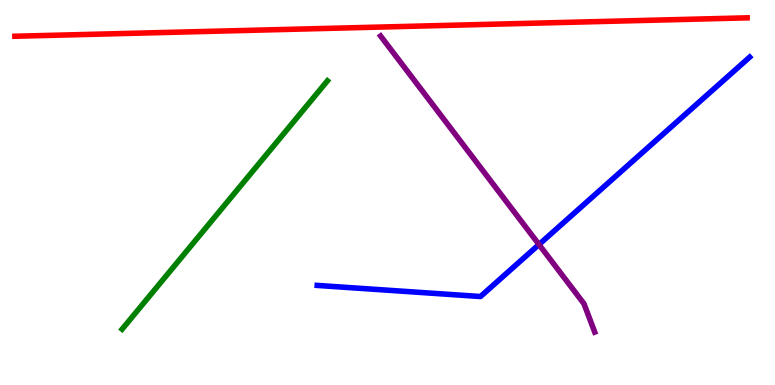[{'lines': ['blue', 'red'], 'intersections': []}, {'lines': ['green', 'red'], 'intersections': []}, {'lines': ['purple', 'red'], 'intersections': []}, {'lines': ['blue', 'green'], 'intersections': []}, {'lines': ['blue', 'purple'], 'intersections': [{'x': 6.95, 'y': 3.65}]}, {'lines': ['green', 'purple'], 'intersections': []}]